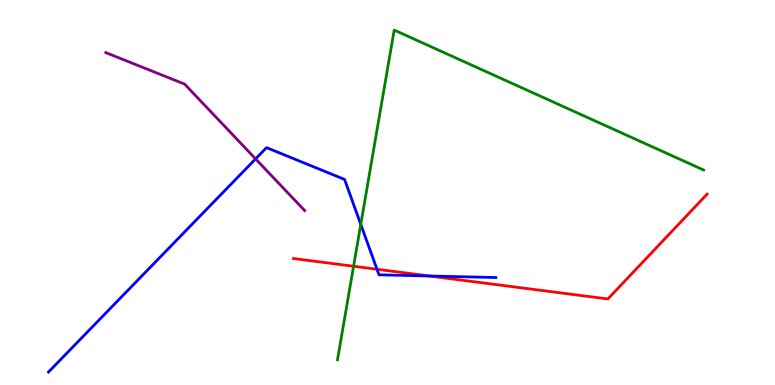[{'lines': ['blue', 'red'], 'intersections': [{'x': 4.86, 'y': 3.01}, {'x': 5.54, 'y': 2.83}]}, {'lines': ['green', 'red'], 'intersections': [{'x': 4.56, 'y': 3.08}]}, {'lines': ['purple', 'red'], 'intersections': []}, {'lines': ['blue', 'green'], 'intersections': [{'x': 4.66, 'y': 4.17}]}, {'lines': ['blue', 'purple'], 'intersections': [{'x': 3.3, 'y': 5.87}]}, {'lines': ['green', 'purple'], 'intersections': []}]